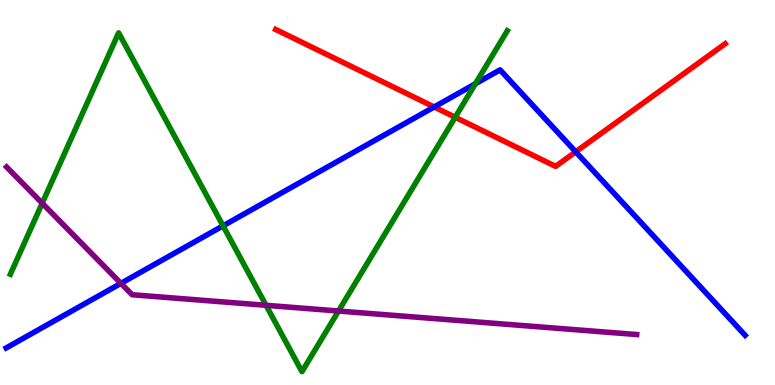[{'lines': ['blue', 'red'], 'intersections': [{'x': 5.6, 'y': 7.22}, {'x': 7.43, 'y': 6.06}]}, {'lines': ['green', 'red'], 'intersections': [{'x': 5.87, 'y': 6.95}]}, {'lines': ['purple', 'red'], 'intersections': []}, {'lines': ['blue', 'green'], 'intersections': [{'x': 2.88, 'y': 4.13}, {'x': 6.13, 'y': 7.82}]}, {'lines': ['blue', 'purple'], 'intersections': [{'x': 1.56, 'y': 2.64}]}, {'lines': ['green', 'purple'], 'intersections': [{'x': 0.545, 'y': 4.72}, {'x': 3.43, 'y': 2.07}, {'x': 4.37, 'y': 1.92}]}]